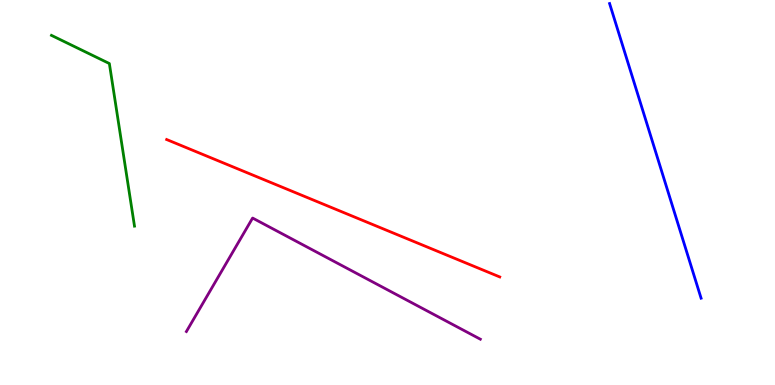[{'lines': ['blue', 'red'], 'intersections': []}, {'lines': ['green', 'red'], 'intersections': []}, {'lines': ['purple', 'red'], 'intersections': []}, {'lines': ['blue', 'green'], 'intersections': []}, {'lines': ['blue', 'purple'], 'intersections': []}, {'lines': ['green', 'purple'], 'intersections': []}]